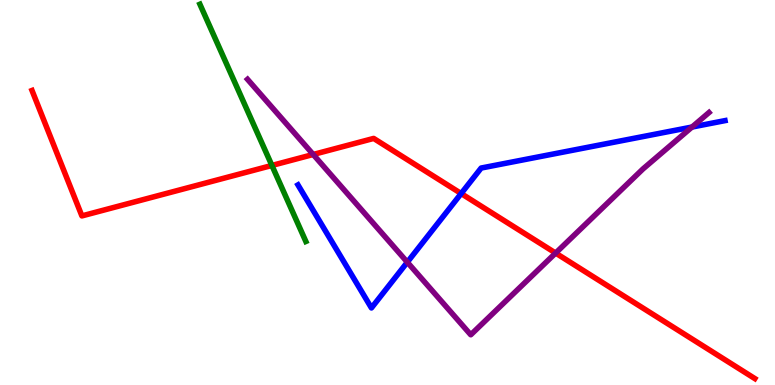[{'lines': ['blue', 'red'], 'intersections': [{'x': 5.95, 'y': 4.97}]}, {'lines': ['green', 'red'], 'intersections': [{'x': 3.51, 'y': 5.7}]}, {'lines': ['purple', 'red'], 'intersections': [{'x': 4.04, 'y': 5.99}, {'x': 7.17, 'y': 3.43}]}, {'lines': ['blue', 'green'], 'intersections': []}, {'lines': ['blue', 'purple'], 'intersections': [{'x': 5.26, 'y': 3.19}, {'x': 8.93, 'y': 6.7}]}, {'lines': ['green', 'purple'], 'intersections': []}]